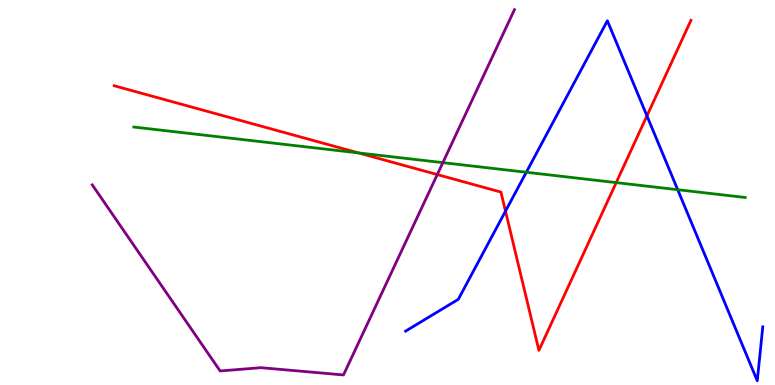[{'lines': ['blue', 'red'], 'intersections': [{'x': 6.52, 'y': 4.52}, {'x': 8.35, 'y': 6.99}]}, {'lines': ['green', 'red'], 'intersections': [{'x': 4.63, 'y': 6.03}, {'x': 7.95, 'y': 5.26}]}, {'lines': ['purple', 'red'], 'intersections': [{'x': 5.64, 'y': 5.47}]}, {'lines': ['blue', 'green'], 'intersections': [{'x': 6.79, 'y': 5.53}, {'x': 8.74, 'y': 5.07}]}, {'lines': ['blue', 'purple'], 'intersections': []}, {'lines': ['green', 'purple'], 'intersections': [{'x': 5.71, 'y': 5.78}]}]